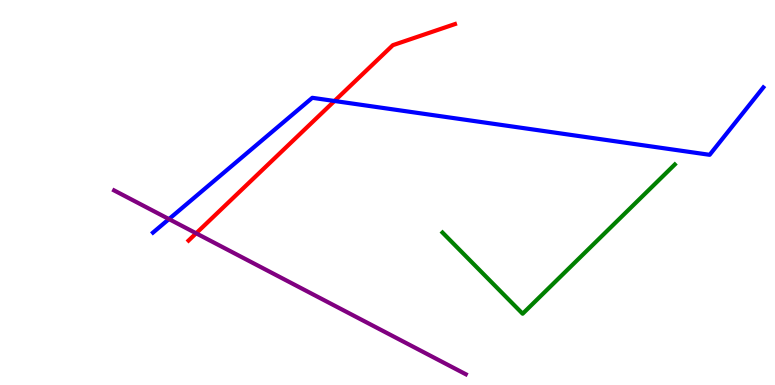[{'lines': ['blue', 'red'], 'intersections': [{'x': 4.32, 'y': 7.38}]}, {'lines': ['green', 'red'], 'intersections': []}, {'lines': ['purple', 'red'], 'intersections': [{'x': 2.53, 'y': 3.94}]}, {'lines': ['blue', 'green'], 'intersections': []}, {'lines': ['blue', 'purple'], 'intersections': [{'x': 2.18, 'y': 4.31}]}, {'lines': ['green', 'purple'], 'intersections': []}]